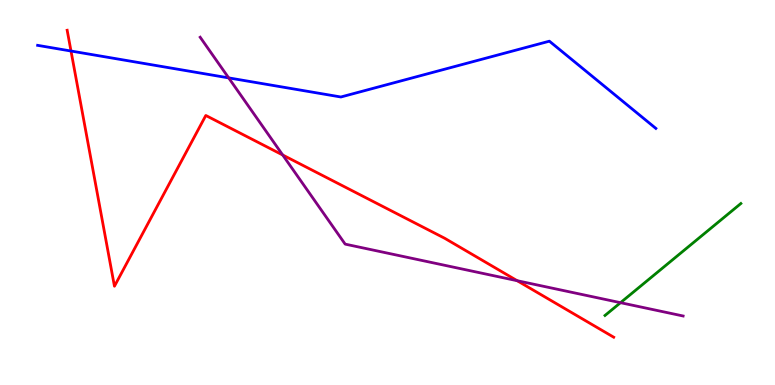[{'lines': ['blue', 'red'], 'intersections': [{'x': 0.916, 'y': 8.67}]}, {'lines': ['green', 'red'], 'intersections': []}, {'lines': ['purple', 'red'], 'intersections': [{'x': 3.65, 'y': 5.97}, {'x': 6.67, 'y': 2.71}]}, {'lines': ['blue', 'green'], 'intersections': []}, {'lines': ['blue', 'purple'], 'intersections': [{'x': 2.95, 'y': 7.98}]}, {'lines': ['green', 'purple'], 'intersections': [{'x': 8.01, 'y': 2.14}]}]